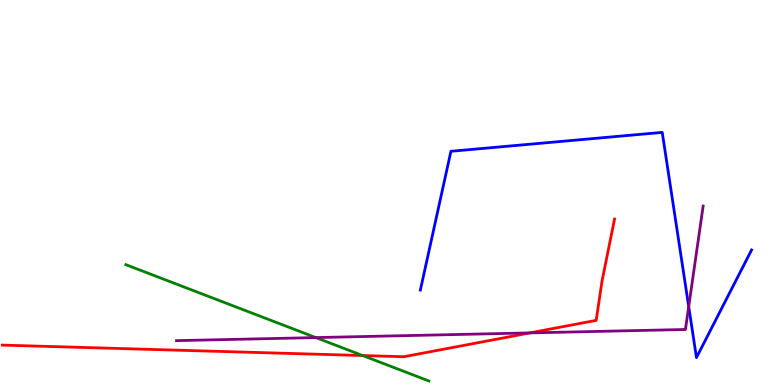[{'lines': ['blue', 'red'], 'intersections': []}, {'lines': ['green', 'red'], 'intersections': [{'x': 4.68, 'y': 0.765}]}, {'lines': ['purple', 'red'], 'intersections': [{'x': 6.84, 'y': 1.35}]}, {'lines': ['blue', 'green'], 'intersections': []}, {'lines': ['blue', 'purple'], 'intersections': [{'x': 8.89, 'y': 2.04}]}, {'lines': ['green', 'purple'], 'intersections': [{'x': 4.08, 'y': 1.23}]}]